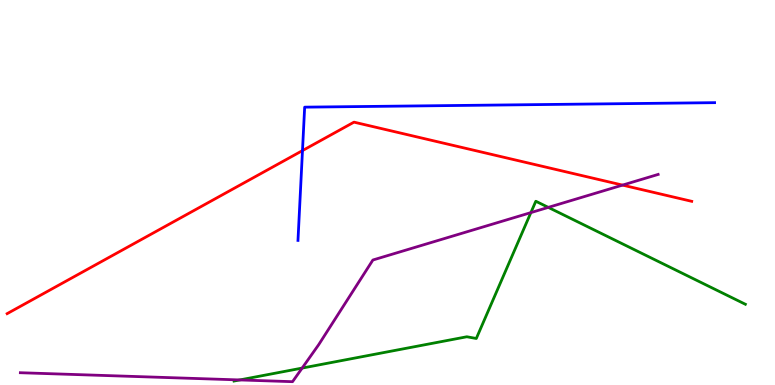[{'lines': ['blue', 'red'], 'intersections': [{'x': 3.9, 'y': 6.09}]}, {'lines': ['green', 'red'], 'intersections': []}, {'lines': ['purple', 'red'], 'intersections': [{'x': 8.03, 'y': 5.19}]}, {'lines': ['blue', 'green'], 'intersections': []}, {'lines': ['blue', 'purple'], 'intersections': []}, {'lines': ['green', 'purple'], 'intersections': [{'x': 3.09, 'y': 0.131}, {'x': 3.9, 'y': 0.44}, {'x': 6.85, 'y': 4.48}, {'x': 7.07, 'y': 4.61}]}]